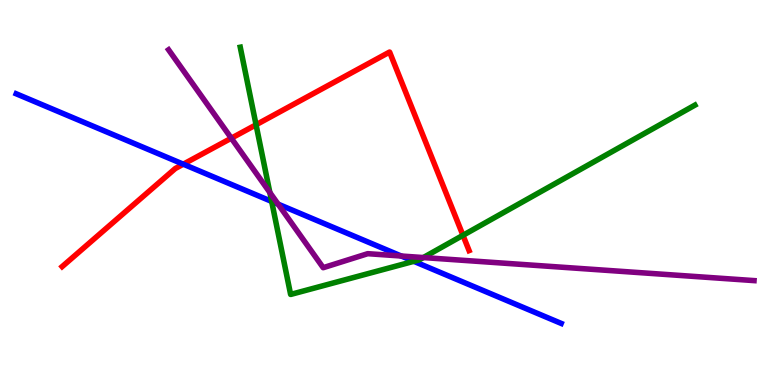[{'lines': ['blue', 'red'], 'intersections': [{'x': 2.37, 'y': 5.74}]}, {'lines': ['green', 'red'], 'intersections': [{'x': 3.3, 'y': 6.76}, {'x': 5.97, 'y': 3.89}]}, {'lines': ['purple', 'red'], 'intersections': [{'x': 2.98, 'y': 6.41}]}, {'lines': ['blue', 'green'], 'intersections': [{'x': 3.51, 'y': 4.77}, {'x': 5.34, 'y': 3.21}]}, {'lines': ['blue', 'purple'], 'intersections': [{'x': 3.59, 'y': 4.7}, {'x': 5.18, 'y': 3.35}]}, {'lines': ['green', 'purple'], 'intersections': [{'x': 3.48, 'y': 5.0}, {'x': 5.46, 'y': 3.31}]}]